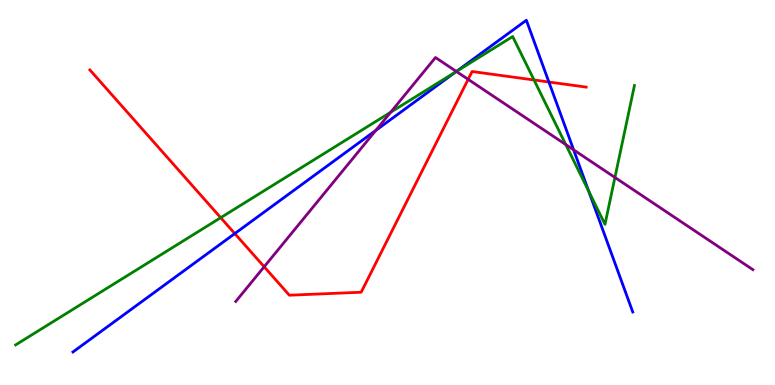[{'lines': ['blue', 'red'], 'intersections': [{'x': 3.03, 'y': 3.93}, {'x': 7.08, 'y': 7.87}]}, {'lines': ['green', 'red'], 'intersections': [{'x': 2.85, 'y': 4.35}, {'x': 6.89, 'y': 7.92}]}, {'lines': ['purple', 'red'], 'intersections': [{'x': 3.41, 'y': 3.07}, {'x': 6.04, 'y': 7.94}]}, {'lines': ['blue', 'green'], 'intersections': [{'x': 5.89, 'y': 8.14}, {'x': 7.6, 'y': 5.03}]}, {'lines': ['blue', 'purple'], 'intersections': [{'x': 4.85, 'y': 6.61}, {'x': 5.89, 'y': 8.14}, {'x': 7.4, 'y': 6.11}]}, {'lines': ['green', 'purple'], 'intersections': [{'x': 5.04, 'y': 7.08}, {'x': 5.89, 'y': 8.14}, {'x': 7.3, 'y': 6.24}, {'x': 7.93, 'y': 5.39}]}]